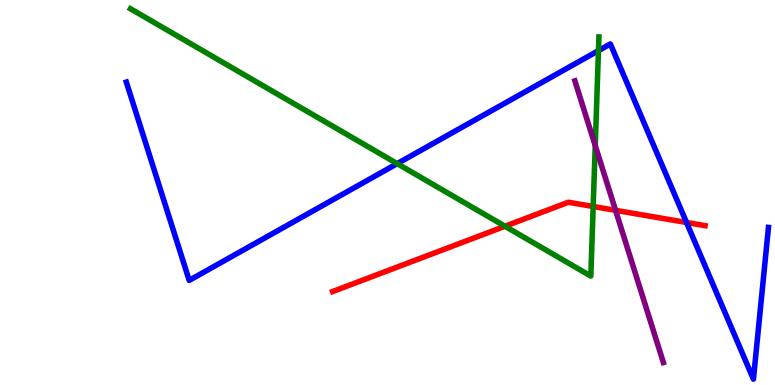[{'lines': ['blue', 'red'], 'intersections': [{'x': 8.86, 'y': 4.22}]}, {'lines': ['green', 'red'], 'intersections': [{'x': 6.52, 'y': 4.12}, {'x': 7.65, 'y': 4.64}]}, {'lines': ['purple', 'red'], 'intersections': [{'x': 7.94, 'y': 4.54}]}, {'lines': ['blue', 'green'], 'intersections': [{'x': 5.12, 'y': 5.75}, {'x': 7.72, 'y': 8.68}]}, {'lines': ['blue', 'purple'], 'intersections': []}, {'lines': ['green', 'purple'], 'intersections': [{'x': 7.68, 'y': 6.22}]}]